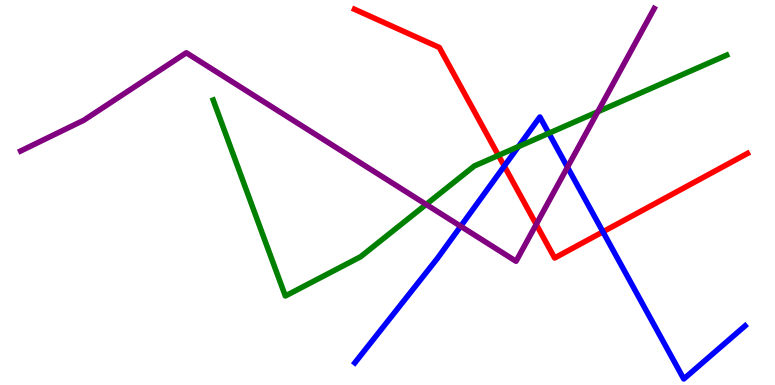[{'lines': ['blue', 'red'], 'intersections': [{'x': 6.51, 'y': 5.69}, {'x': 7.78, 'y': 3.98}]}, {'lines': ['green', 'red'], 'intersections': [{'x': 6.43, 'y': 5.96}]}, {'lines': ['purple', 'red'], 'intersections': [{'x': 6.92, 'y': 4.17}]}, {'lines': ['blue', 'green'], 'intersections': [{'x': 6.69, 'y': 6.19}, {'x': 7.08, 'y': 6.54}]}, {'lines': ['blue', 'purple'], 'intersections': [{'x': 5.94, 'y': 4.12}, {'x': 7.32, 'y': 5.66}]}, {'lines': ['green', 'purple'], 'intersections': [{'x': 5.5, 'y': 4.69}, {'x': 7.71, 'y': 7.1}]}]